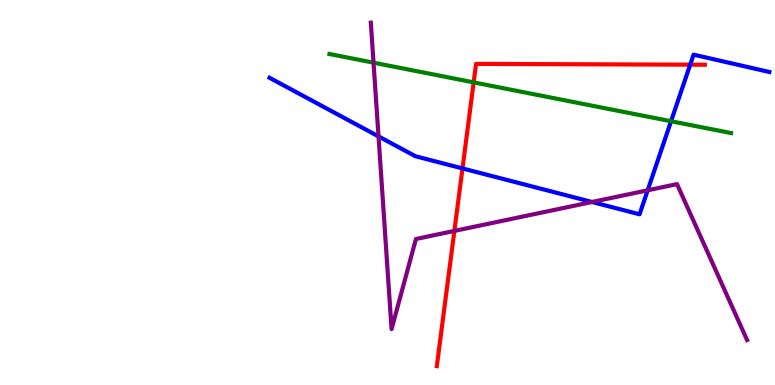[{'lines': ['blue', 'red'], 'intersections': [{'x': 5.97, 'y': 5.63}, {'x': 8.91, 'y': 8.32}]}, {'lines': ['green', 'red'], 'intersections': [{'x': 6.11, 'y': 7.86}]}, {'lines': ['purple', 'red'], 'intersections': [{'x': 5.86, 'y': 4.0}]}, {'lines': ['blue', 'green'], 'intersections': [{'x': 8.66, 'y': 6.85}]}, {'lines': ['blue', 'purple'], 'intersections': [{'x': 4.88, 'y': 6.46}, {'x': 7.64, 'y': 4.75}, {'x': 8.36, 'y': 5.06}]}, {'lines': ['green', 'purple'], 'intersections': [{'x': 4.82, 'y': 8.37}]}]